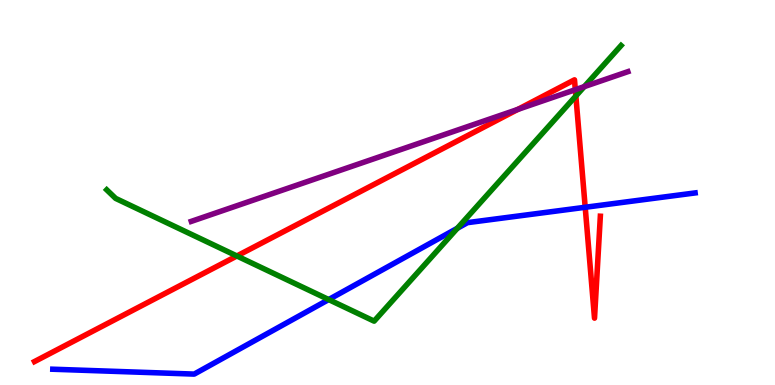[{'lines': ['blue', 'red'], 'intersections': [{'x': 7.55, 'y': 4.62}]}, {'lines': ['green', 'red'], 'intersections': [{'x': 3.06, 'y': 3.35}, {'x': 7.43, 'y': 7.51}]}, {'lines': ['purple', 'red'], 'intersections': [{'x': 6.68, 'y': 7.16}, {'x': 7.42, 'y': 7.67}]}, {'lines': ['blue', 'green'], 'intersections': [{'x': 4.24, 'y': 2.22}, {'x': 5.9, 'y': 4.07}]}, {'lines': ['blue', 'purple'], 'intersections': []}, {'lines': ['green', 'purple'], 'intersections': [{'x': 7.54, 'y': 7.75}]}]